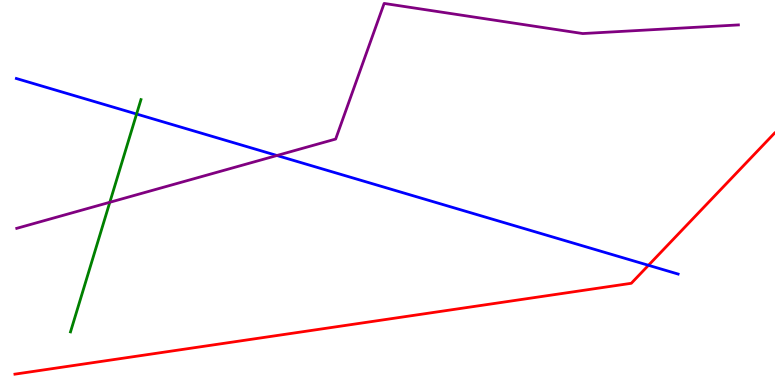[{'lines': ['blue', 'red'], 'intersections': [{'x': 8.37, 'y': 3.11}]}, {'lines': ['green', 'red'], 'intersections': []}, {'lines': ['purple', 'red'], 'intersections': []}, {'lines': ['blue', 'green'], 'intersections': [{'x': 1.76, 'y': 7.04}]}, {'lines': ['blue', 'purple'], 'intersections': [{'x': 3.57, 'y': 5.96}]}, {'lines': ['green', 'purple'], 'intersections': [{'x': 1.42, 'y': 4.75}]}]